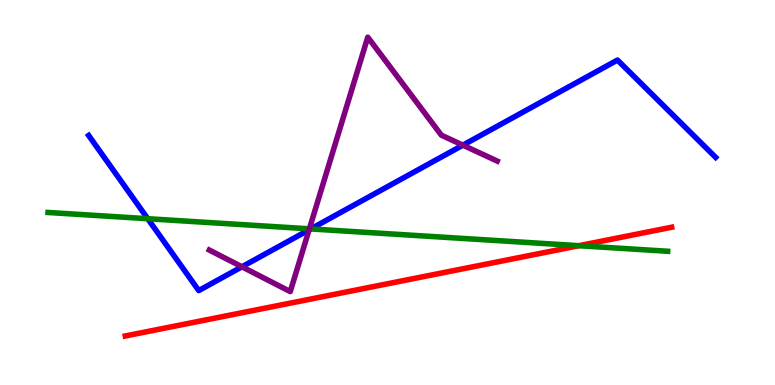[{'lines': ['blue', 'red'], 'intersections': []}, {'lines': ['green', 'red'], 'intersections': [{'x': 7.47, 'y': 3.62}]}, {'lines': ['purple', 'red'], 'intersections': []}, {'lines': ['blue', 'green'], 'intersections': [{'x': 1.91, 'y': 4.32}, {'x': 4.01, 'y': 4.05}]}, {'lines': ['blue', 'purple'], 'intersections': [{'x': 3.12, 'y': 3.07}, {'x': 3.99, 'y': 4.03}, {'x': 5.97, 'y': 6.23}]}, {'lines': ['green', 'purple'], 'intersections': [{'x': 3.99, 'y': 4.06}]}]